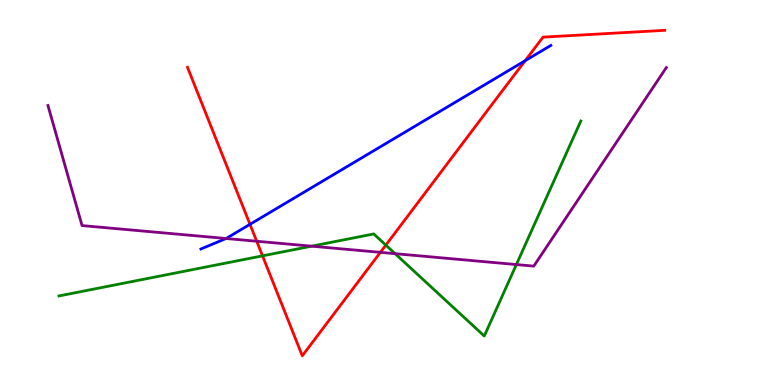[{'lines': ['blue', 'red'], 'intersections': [{'x': 3.23, 'y': 4.17}, {'x': 6.78, 'y': 8.42}]}, {'lines': ['green', 'red'], 'intersections': [{'x': 3.39, 'y': 3.35}, {'x': 4.98, 'y': 3.63}]}, {'lines': ['purple', 'red'], 'intersections': [{'x': 3.31, 'y': 3.73}, {'x': 4.91, 'y': 3.45}]}, {'lines': ['blue', 'green'], 'intersections': []}, {'lines': ['blue', 'purple'], 'intersections': [{'x': 2.92, 'y': 3.81}]}, {'lines': ['green', 'purple'], 'intersections': [{'x': 4.02, 'y': 3.61}, {'x': 5.1, 'y': 3.41}, {'x': 6.66, 'y': 3.13}]}]